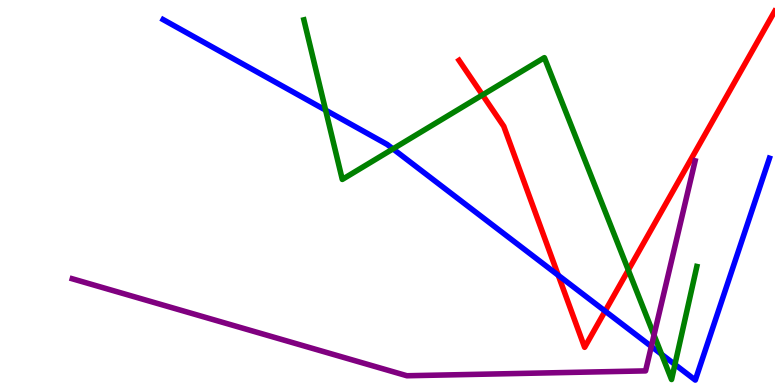[{'lines': ['blue', 'red'], 'intersections': [{'x': 7.2, 'y': 2.85}, {'x': 7.81, 'y': 1.92}]}, {'lines': ['green', 'red'], 'intersections': [{'x': 6.23, 'y': 7.53}, {'x': 8.11, 'y': 2.99}]}, {'lines': ['purple', 'red'], 'intersections': []}, {'lines': ['blue', 'green'], 'intersections': [{'x': 4.2, 'y': 7.14}, {'x': 5.07, 'y': 6.13}, {'x': 8.54, 'y': 0.798}, {'x': 8.71, 'y': 0.533}]}, {'lines': ['blue', 'purple'], 'intersections': [{'x': 8.4, 'y': 1.0}]}, {'lines': ['green', 'purple'], 'intersections': [{'x': 8.44, 'y': 1.3}]}]